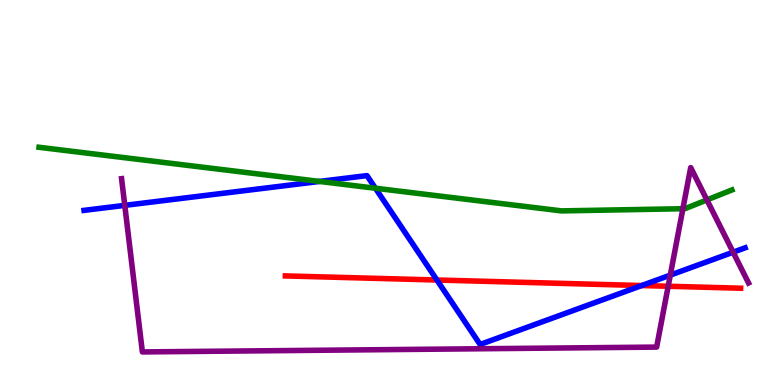[{'lines': ['blue', 'red'], 'intersections': [{'x': 5.64, 'y': 2.73}, {'x': 8.28, 'y': 2.58}]}, {'lines': ['green', 'red'], 'intersections': []}, {'lines': ['purple', 'red'], 'intersections': [{'x': 8.62, 'y': 2.56}]}, {'lines': ['blue', 'green'], 'intersections': [{'x': 4.12, 'y': 5.29}, {'x': 4.84, 'y': 5.11}]}, {'lines': ['blue', 'purple'], 'intersections': [{'x': 1.61, 'y': 4.67}, {'x': 8.65, 'y': 2.85}, {'x': 9.46, 'y': 3.45}]}, {'lines': ['green', 'purple'], 'intersections': [{'x': 8.81, 'y': 4.58}, {'x': 9.12, 'y': 4.81}]}]